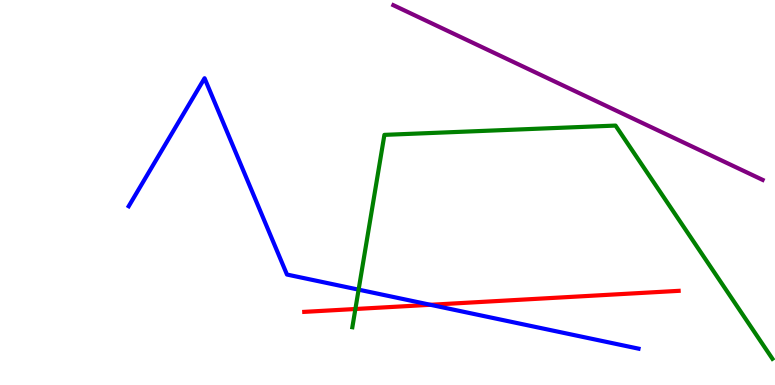[{'lines': ['blue', 'red'], 'intersections': [{'x': 5.55, 'y': 2.08}]}, {'lines': ['green', 'red'], 'intersections': [{'x': 4.59, 'y': 1.97}]}, {'lines': ['purple', 'red'], 'intersections': []}, {'lines': ['blue', 'green'], 'intersections': [{'x': 4.63, 'y': 2.48}]}, {'lines': ['blue', 'purple'], 'intersections': []}, {'lines': ['green', 'purple'], 'intersections': []}]